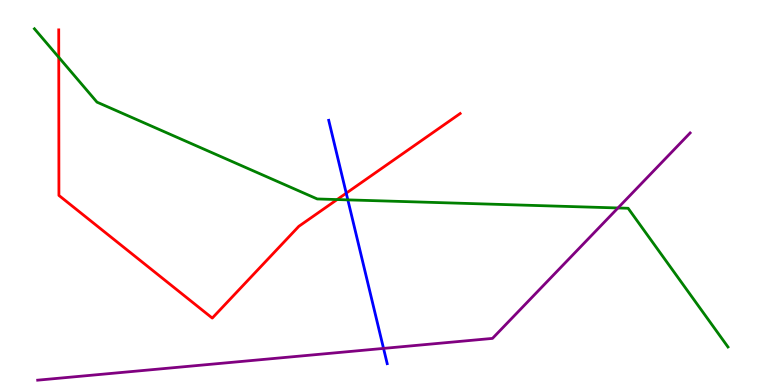[{'lines': ['blue', 'red'], 'intersections': [{'x': 4.47, 'y': 4.98}]}, {'lines': ['green', 'red'], 'intersections': [{'x': 0.758, 'y': 8.51}, {'x': 4.35, 'y': 4.82}]}, {'lines': ['purple', 'red'], 'intersections': []}, {'lines': ['blue', 'green'], 'intersections': [{'x': 4.49, 'y': 4.81}]}, {'lines': ['blue', 'purple'], 'intersections': [{'x': 4.95, 'y': 0.951}]}, {'lines': ['green', 'purple'], 'intersections': [{'x': 7.97, 'y': 4.6}]}]